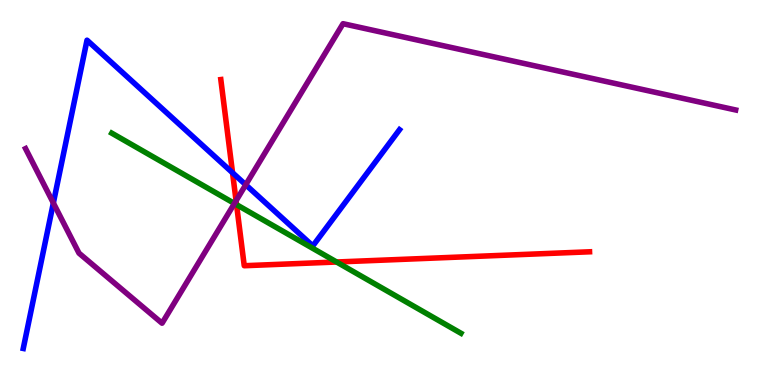[{'lines': ['blue', 'red'], 'intersections': [{'x': 3.0, 'y': 5.51}]}, {'lines': ['green', 'red'], 'intersections': [{'x': 3.05, 'y': 4.68}, {'x': 4.34, 'y': 3.19}]}, {'lines': ['purple', 'red'], 'intersections': [{'x': 3.05, 'y': 4.79}]}, {'lines': ['blue', 'green'], 'intersections': []}, {'lines': ['blue', 'purple'], 'intersections': [{'x': 0.688, 'y': 4.73}, {'x': 3.17, 'y': 5.2}]}, {'lines': ['green', 'purple'], 'intersections': [{'x': 3.02, 'y': 4.72}]}]